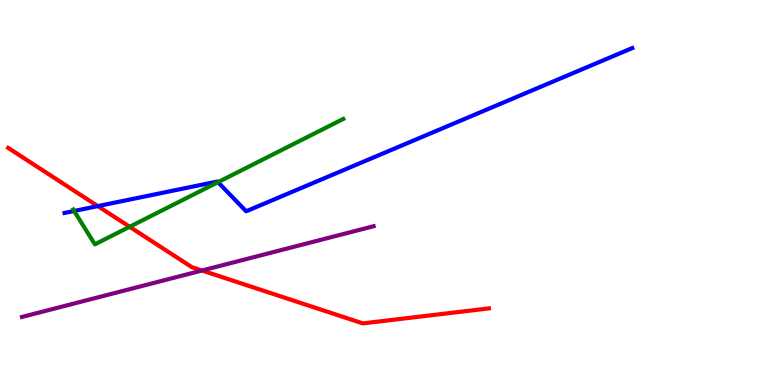[{'lines': ['blue', 'red'], 'intersections': [{'x': 1.26, 'y': 4.65}]}, {'lines': ['green', 'red'], 'intersections': [{'x': 1.67, 'y': 4.11}]}, {'lines': ['purple', 'red'], 'intersections': [{'x': 2.61, 'y': 2.97}]}, {'lines': ['blue', 'green'], 'intersections': [{'x': 0.956, 'y': 4.52}, {'x': 2.81, 'y': 5.27}]}, {'lines': ['blue', 'purple'], 'intersections': []}, {'lines': ['green', 'purple'], 'intersections': []}]